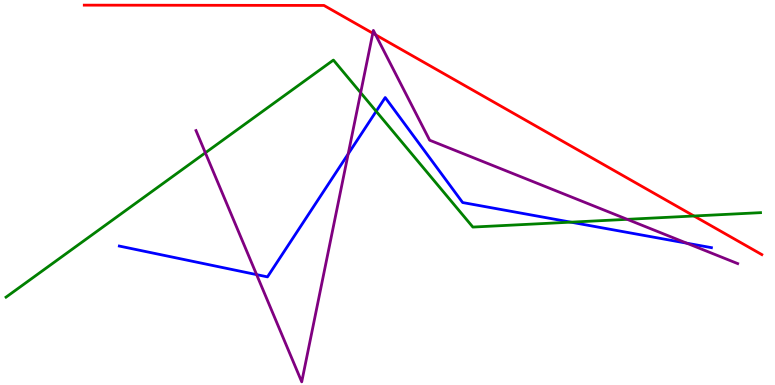[{'lines': ['blue', 'red'], 'intersections': []}, {'lines': ['green', 'red'], 'intersections': [{'x': 8.95, 'y': 4.39}]}, {'lines': ['purple', 'red'], 'intersections': [{'x': 4.81, 'y': 9.14}, {'x': 4.85, 'y': 9.09}]}, {'lines': ['blue', 'green'], 'intersections': [{'x': 4.85, 'y': 7.11}, {'x': 7.37, 'y': 4.23}]}, {'lines': ['blue', 'purple'], 'intersections': [{'x': 3.31, 'y': 2.87}, {'x': 4.49, 'y': 6.0}, {'x': 8.86, 'y': 3.68}]}, {'lines': ['green', 'purple'], 'intersections': [{'x': 2.65, 'y': 6.03}, {'x': 4.65, 'y': 7.59}, {'x': 8.09, 'y': 4.3}]}]